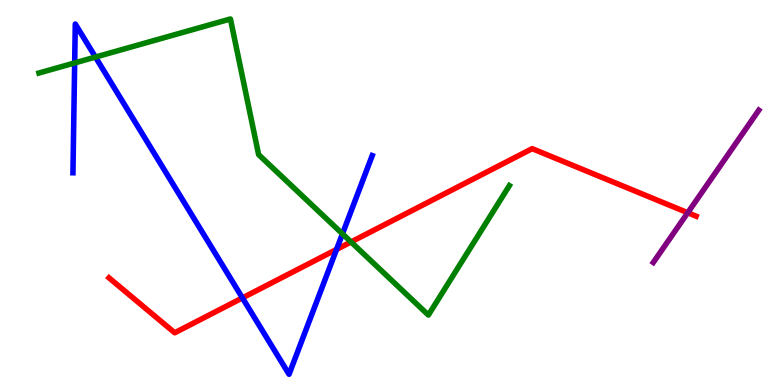[{'lines': ['blue', 'red'], 'intersections': [{'x': 3.13, 'y': 2.26}, {'x': 4.34, 'y': 3.52}]}, {'lines': ['green', 'red'], 'intersections': [{'x': 4.53, 'y': 3.72}]}, {'lines': ['purple', 'red'], 'intersections': [{'x': 8.87, 'y': 4.47}]}, {'lines': ['blue', 'green'], 'intersections': [{'x': 0.963, 'y': 8.37}, {'x': 1.23, 'y': 8.52}, {'x': 4.42, 'y': 3.93}]}, {'lines': ['blue', 'purple'], 'intersections': []}, {'lines': ['green', 'purple'], 'intersections': []}]